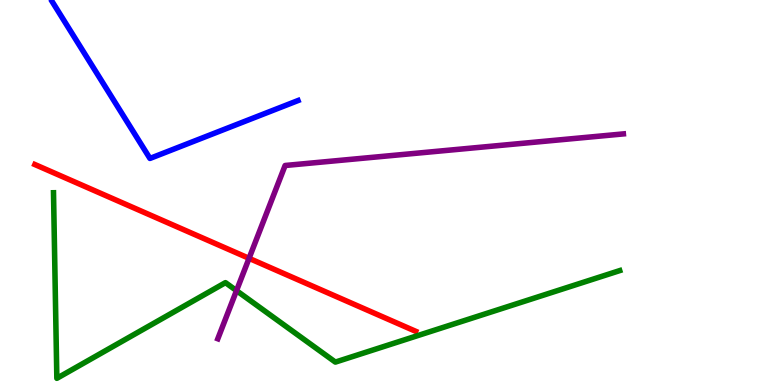[{'lines': ['blue', 'red'], 'intersections': []}, {'lines': ['green', 'red'], 'intersections': []}, {'lines': ['purple', 'red'], 'intersections': [{'x': 3.21, 'y': 3.29}]}, {'lines': ['blue', 'green'], 'intersections': []}, {'lines': ['blue', 'purple'], 'intersections': []}, {'lines': ['green', 'purple'], 'intersections': [{'x': 3.05, 'y': 2.45}]}]